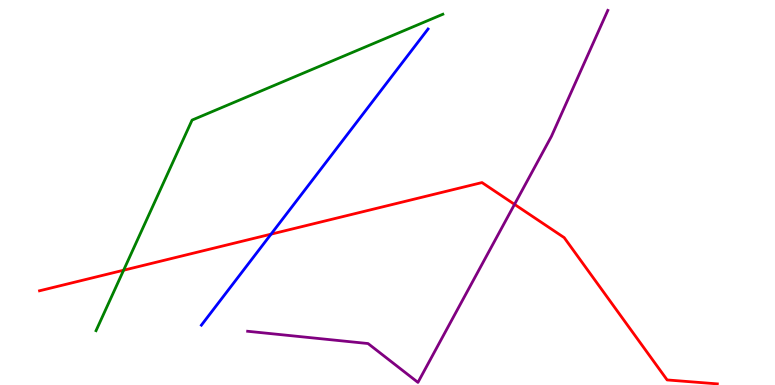[{'lines': ['blue', 'red'], 'intersections': [{'x': 3.5, 'y': 3.92}]}, {'lines': ['green', 'red'], 'intersections': [{'x': 1.59, 'y': 2.98}]}, {'lines': ['purple', 'red'], 'intersections': [{'x': 6.64, 'y': 4.69}]}, {'lines': ['blue', 'green'], 'intersections': []}, {'lines': ['blue', 'purple'], 'intersections': []}, {'lines': ['green', 'purple'], 'intersections': []}]